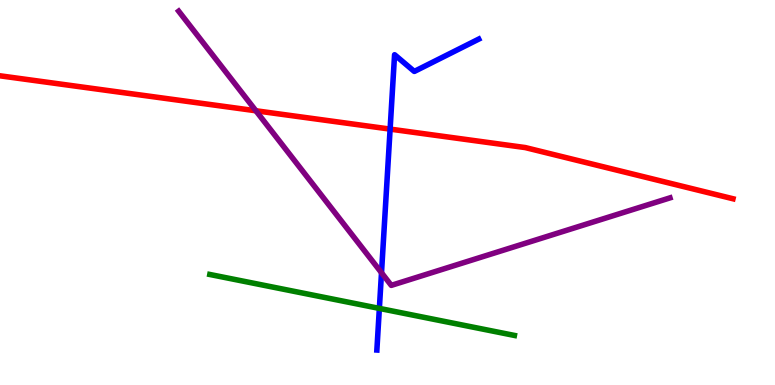[{'lines': ['blue', 'red'], 'intersections': [{'x': 5.03, 'y': 6.65}]}, {'lines': ['green', 'red'], 'intersections': []}, {'lines': ['purple', 'red'], 'intersections': [{'x': 3.3, 'y': 7.12}]}, {'lines': ['blue', 'green'], 'intersections': [{'x': 4.9, 'y': 1.99}]}, {'lines': ['blue', 'purple'], 'intersections': [{'x': 4.92, 'y': 2.92}]}, {'lines': ['green', 'purple'], 'intersections': []}]